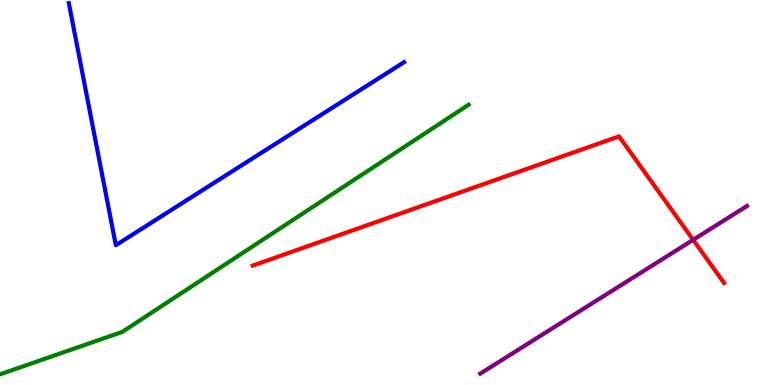[{'lines': ['blue', 'red'], 'intersections': []}, {'lines': ['green', 'red'], 'intersections': []}, {'lines': ['purple', 'red'], 'intersections': [{'x': 8.94, 'y': 3.77}]}, {'lines': ['blue', 'green'], 'intersections': []}, {'lines': ['blue', 'purple'], 'intersections': []}, {'lines': ['green', 'purple'], 'intersections': []}]